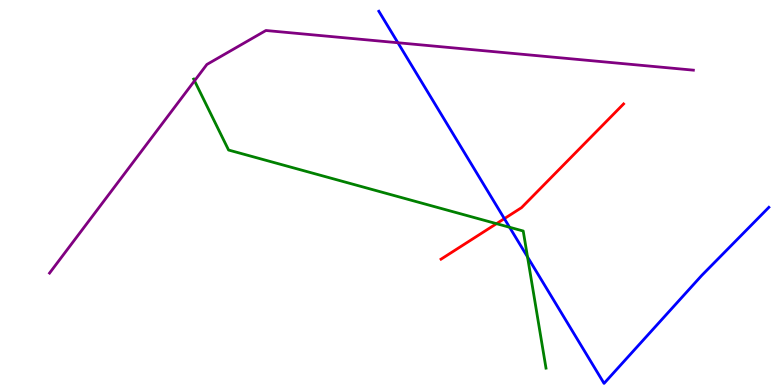[{'lines': ['blue', 'red'], 'intersections': [{'x': 6.51, 'y': 4.32}]}, {'lines': ['green', 'red'], 'intersections': [{'x': 6.41, 'y': 4.19}]}, {'lines': ['purple', 'red'], 'intersections': []}, {'lines': ['blue', 'green'], 'intersections': [{'x': 6.58, 'y': 4.1}, {'x': 6.81, 'y': 3.33}]}, {'lines': ['blue', 'purple'], 'intersections': [{'x': 5.13, 'y': 8.89}]}, {'lines': ['green', 'purple'], 'intersections': [{'x': 2.51, 'y': 7.9}]}]